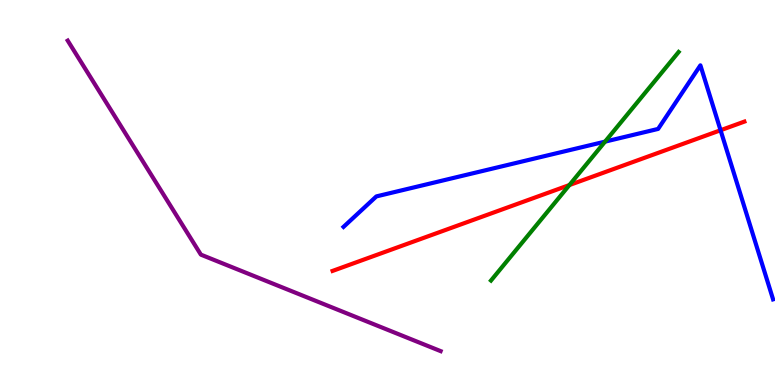[{'lines': ['blue', 'red'], 'intersections': [{'x': 9.3, 'y': 6.62}]}, {'lines': ['green', 'red'], 'intersections': [{'x': 7.35, 'y': 5.19}]}, {'lines': ['purple', 'red'], 'intersections': []}, {'lines': ['blue', 'green'], 'intersections': [{'x': 7.81, 'y': 6.32}]}, {'lines': ['blue', 'purple'], 'intersections': []}, {'lines': ['green', 'purple'], 'intersections': []}]